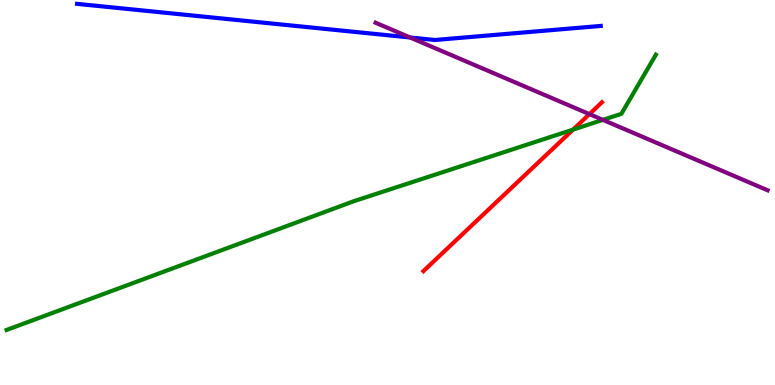[{'lines': ['blue', 'red'], 'intersections': []}, {'lines': ['green', 'red'], 'intersections': [{'x': 7.39, 'y': 6.63}]}, {'lines': ['purple', 'red'], 'intersections': [{'x': 7.61, 'y': 7.04}]}, {'lines': ['blue', 'green'], 'intersections': []}, {'lines': ['blue', 'purple'], 'intersections': [{'x': 5.29, 'y': 9.03}]}, {'lines': ['green', 'purple'], 'intersections': [{'x': 7.78, 'y': 6.89}]}]